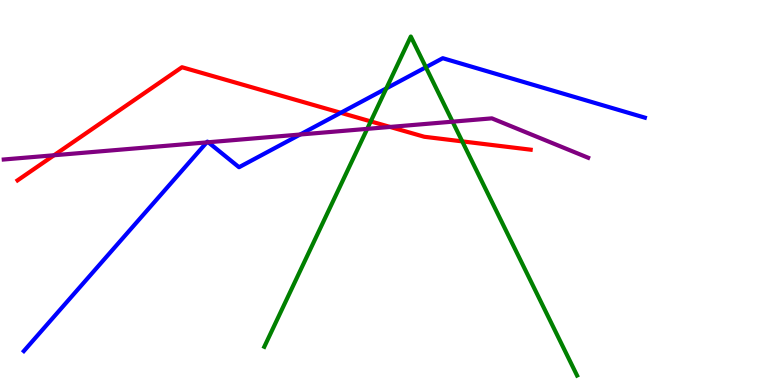[{'lines': ['blue', 'red'], 'intersections': [{'x': 4.4, 'y': 7.07}]}, {'lines': ['green', 'red'], 'intersections': [{'x': 4.78, 'y': 6.85}, {'x': 5.96, 'y': 6.33}]}, {'lines': ['purple', 'red'], 'intersections': [{'x': 0.697, 'y': 5.97}, {'x': 5.03, 'y': 6.7}]}, {'lines': ['blue', 'green'], 'intersections': [{'x': 4.98, 'y': 7.7}, {'x': 5.5, 'y': 8.25}]}, {'lines': ['blue', 'purple'], 'intersections': [{'x': 2.67, 'y': 6.3}, {'x': 2.69, 'y': 6.3}, {'x': 3.87, 'y': 6.51}]}, {'lines': ['green', 'purple'], 'intersections': [{'x': 4.74, 'y': 6.65}, {'x': 5.84, 'y': 6.84}]}]